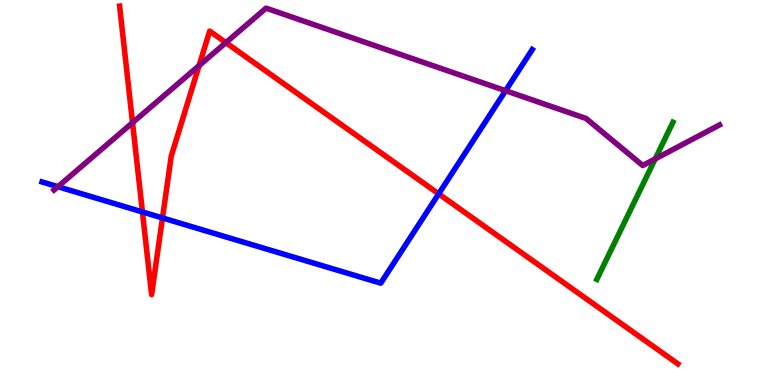[{'lines': ['blue', 'red'], 'intersections': [{'x': 1.84, 'y': 4.49}, {'x': 2.1, 'y': 4.34}, {'x': 5.66, 'y': 4.96}]}, {'lines': ['green', 'red'], 'intersections': []}, {'lines': ['purple', 'red'], 'intersections': [{'x': 1.71, 'y': 6.81}, {'x': 2.57, 'y': 8.3}, {'x': 2.91, 'y': 8.89}]}, {'lines': ['blue', 'green'], 'intersections': []}, {'lines': ['blue', 'purple'], 'intersections': [{'x': 0.747, 'y': 5.15}, {'x': 6.52, 'y': 7.64}]}, {'lines': ['green', 'purple'], 'intersections': [{'x': 8.45, 'y': 5.87}]}]